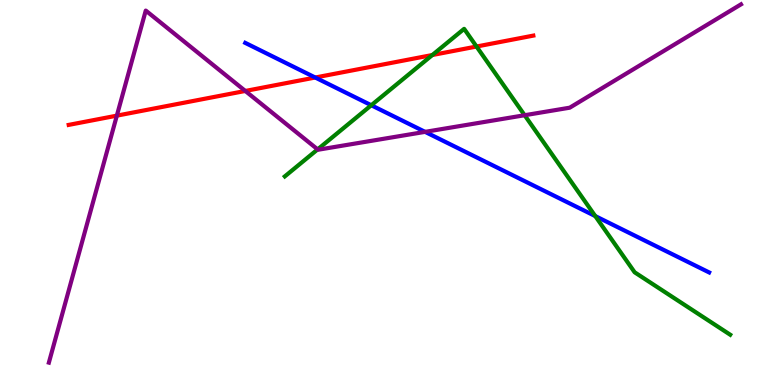[{'lines': ['blue', 'red'], 'intersections': [{'x': 4.07, 'y': 7.99}]}, {'lines': ['green', 'red'], 'intersections': [{'x': 5.58, 'y': 8.57}, {'x': 6.15, 'y': 8.79}]}, {'lines': ['purple', 'red'], 'intersections': [{'x': 1.51, 'y': 7.0}, {'x': 3.17, 'y': 7.64}]}, {'lines': ['blue', 'green'], 'intersections': [{'x': 4.79, 'y': 7.27}, {'x': 7.68, 'y': 4.39}]}, {'lines': ['blue', 'purple'], 'intersections': [{'x': 5.48, 'y': 6.57}]}, {'lines': ['green', 'purple'], 'intersections': [{'x': 4.1, 'y': 6.12}, {'x': 6.77, 'y': 7.01}]}]